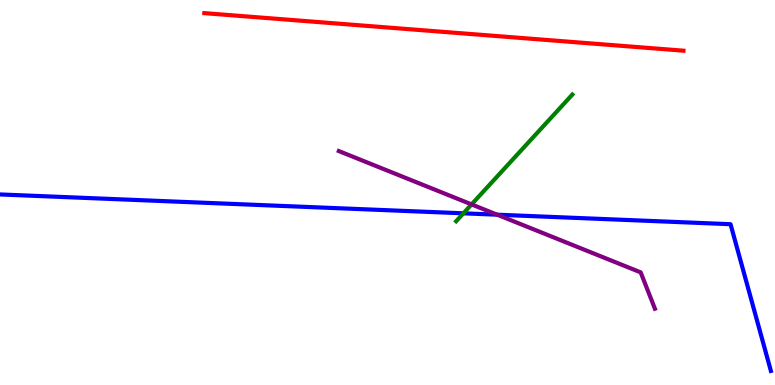[{'lines': ['blue', 'red'], 'intersections': []}, {'lines': ['green', 'red'], 'intersections': []}, {'lines': ['purple', 'red'], 'intersections': []}, {'lines': ['blue', 'green'], 'intersections': [{'x': 5.98, 'y': 4.46}]}, {'lines': ['blue', 'purple'], 'intersections': [{'x': 6.42, 'y': 4.42}]}, {'lines': ['green', 'purple'], 'intersections': [{'x': 6.08, 'y': 4.69}]}]